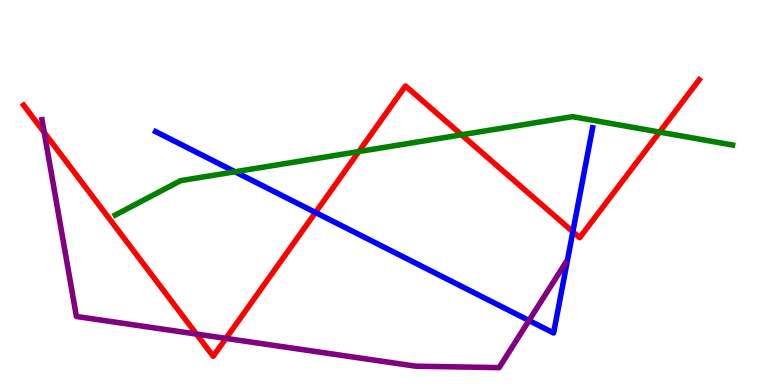[{'lines': ['blue', 'red'], 'intersections': [{'x': 4.07, 'y': 4.48}, {'x': 7.39, 'y': 3.98}]}, {'lines': ['green', 'red'], 'intersections': [{'x': 4.63, 'y': 6.06}, {'x': 5.96, 'y': 6.5}, {'x': 8.51, 'y': 6.57}]}, {'lines': ['purple', 'red'], 'intersections': [{'x': 0.571, 'y': 6.56}, {'x': 2.53, 'y': 1.32}, {'x': 2.92, 'y': 1.21}]}, {'lines': ['blue', 'green'], 'intersections': [{'x': 3.03, 'y': 5.54}]}, {'lines': ['blue', 'purple'], 'intersections': [{'x': 6.83, 'y': 1.68}]}, {'lines': ['green', 'purple'], 'intersections': []}]